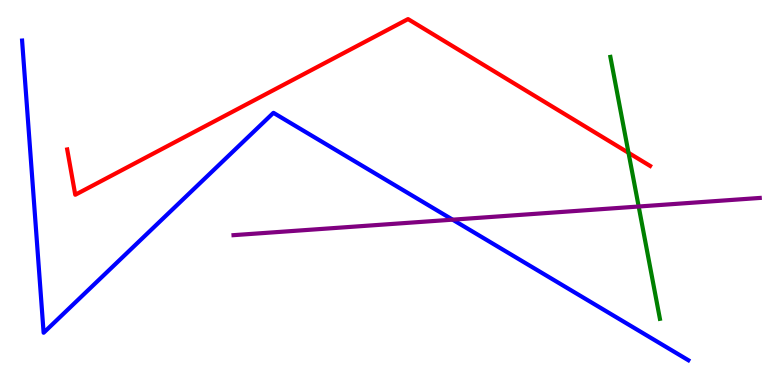[{'lines': ['blue', 'red'], 'intersections': []}, {'lines': ['green', 'red'], 'intersections': [{'x': 8.11, 'y': 6.03}]}, {'lines': ['purple', 'red'], 'intersections': []}, {'lines': ['blue', 'green'], 'intersections': []}, {'lines': ['blue', 'purple'], 'intersections': [{'x': 5.84, 'y': 4.29}]}, {'lines': ['green', 'purple'], 'intersections': [{'x': 8.24, 'y': 4.64}]}]